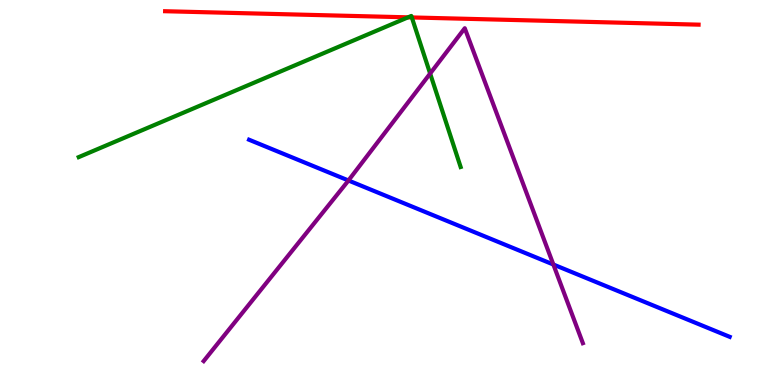[{'lines': ['blue', 'red'], 'intersections': []}, {'lines': ['green', 'red'], 'intersections': [{'x': 5.26, 'y': 9.55}, {'x': 5.31, 'y': 9.55}]}, {'lines': ['purple', 'red'], 'intersections': []}, {'lines': ['blue', 'green'], 'intersections': []}, {'lines': ['blue', 'purple'], 'intersections': [{'x': 4.5, 'y': 5.31}, {'x': 7.14, 'y': 3.13}]}, {'lines': ['green', 'purple'], 'intersections': [{'x': 5.55, 'y': 8.09}]}]